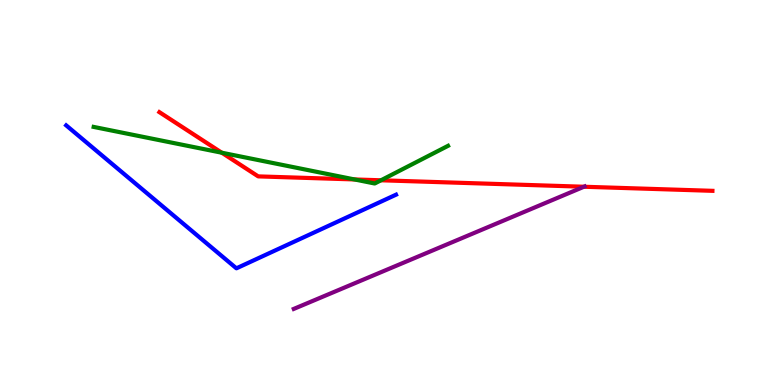[{'lines': ['blue', 'red'], 'intersections': []}, {'lines': ['green', 'red'], 'intersections': [{'x': 2.86, 'y': 6.03}, {'x': 4.57, 'y': 5.34}, {'x': 4.92, 'y': 5.32}]}, {'lines': ['purple', 'red'], 'intersections': [{'x': 7.53, 'y': 5.15}]}, {'lines': ['blue', 'green'], 'intersections': []}, {'lines': ['blue', 'purple'], 'intersections': []}, {'lines': ['green', 'purple'], 'intersections': []}]